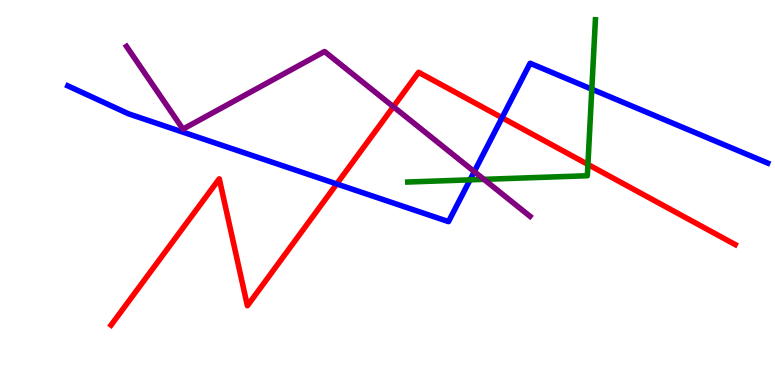[{'lines': ['blue', 'red'], 'intersections': [{'x': 4.34, 'y': 5.22}, {'x': 6.48, 'y': 6.94}]}, {'lines': ['green', 'red'], 'intersections': [{'x': 7.59, 'y': 5.73}]}, {'lines': ['purple', 'red'], 'intersections': [{'x': 5.08, 'y': 7.23}]}, {'lines': ['blue', 'green'], 'intersections': [{'x': 6.06, 'y': 5.33}, {'x': 7.64, 'y': 7.68}]}, {'lines': ['blue', 'purple'], 'intersections': [{'x': 6.12, 'y': 5.54}]}, {'lines': ['green', 'purple'], 'intersections': [{'x': 6.24, 'y': 5.34}]}]